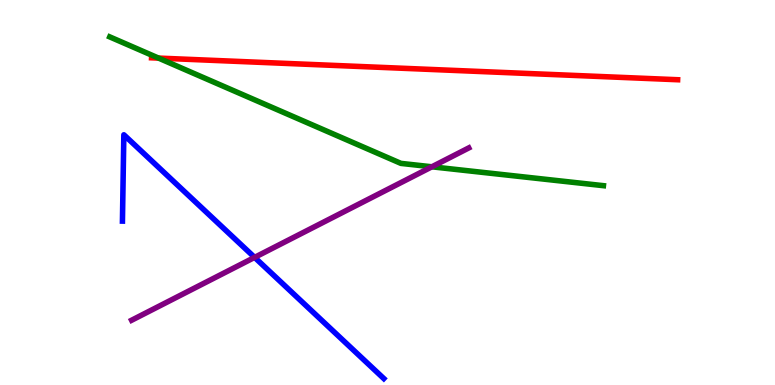[{'lines': ['blue', 'red'], 'intersections': []}, {'lines': ['green', 'red'], 'intersections': [{'x': 2.05, 'y': 8.49}]}, {'lines': ['purple', 'red'], 'intersections': []}, {'lines': ['blue', 'green'], 'intersections': []}, {'lines': ['blue', 'purple'], 'intersections': [{'x': 3.29, 'y': 3.31}]}, {'lines': ['green', 'purple'], 'intersections': [{'x': 5.57, 'y': 5.67}]}]